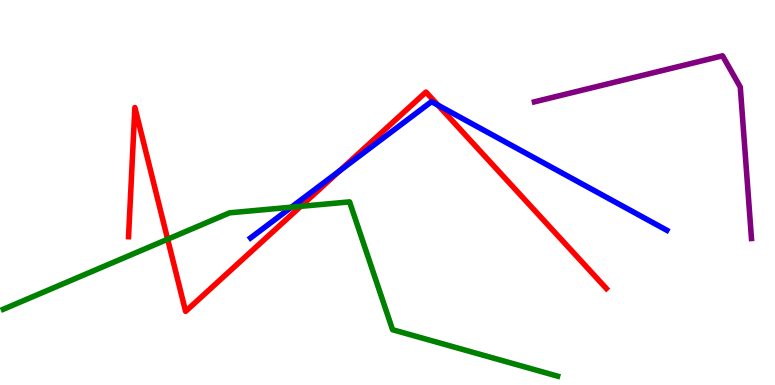[{'lines': ['blue', 'red'], 'intersections': [{'x': 4.38, 'y': 5.56}, {'x': 5.65, 'y': 7.27}]}, {'lines': ['green', 'red'], 'intersections': [{'x': 2.16, 'y': 3.79}, {'x': 3.88, 'y': 4.64}]}, {'lines': ['purple', 'red'], 'intersections': []}, {'lines': ['blue', 'green'], 'intersections': [{'x': 3.76, 'y': 4.62}]}, {'lines': ['blue', 'purple'], 'intersections': []}, {'lines': ['green', 'purple'], 'intersections': []}]